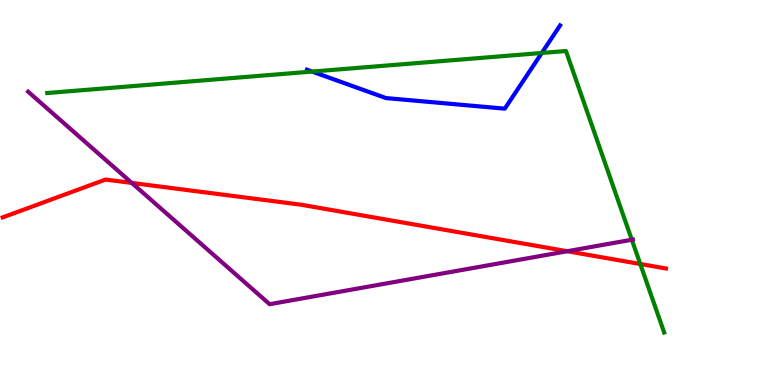[{'lines': ['blue', 'red'], 'intersections': []}, {'lines': ['green', 'red'], 'intersections': [{'x': 8.26, 'y': 3.14}]}, {'lines': ['purple', 'red'], 'intersections': [{'x': 1.7, 'y': 5.25}, {'x': 7.32, 'y': 3.47}]}, {'lines': ['blue', 'green'], 'intersections': [{'x': 4.03, 'y': 8.14}, {'x': 6.99, 'y': 8.62}]}, {'lines': ['blue', 'purple'], 'intersections': []}, {'lines': ['green', 'purple'], 'intersections': [{'x': 8.15, 'y': 3.77}]}]